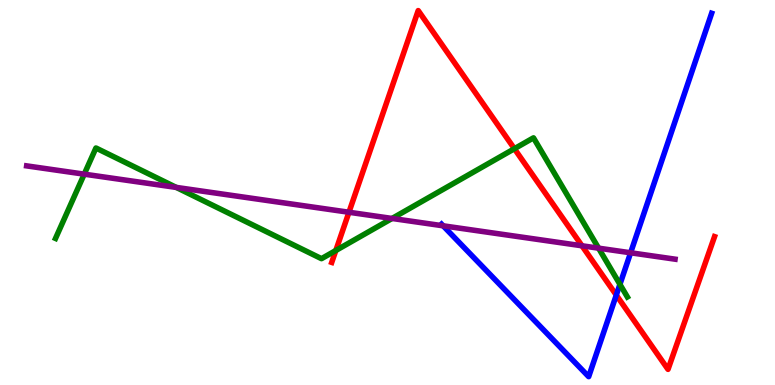[{'lines': ['blue', 'red'], 'intersections': [{'x': 7.95, 'y': 2.34}]}, {'lines': ['green', 'red'], 'intersections': [{'x': 4.33, 'y': 3.49}, {'x': 6.64, 'y': 6.14}]}, {'lines': ['purple', 'red'], 'intersections': [{'x': 4.5, 'y': 4.49}, {'x': 7.51, 'y': 3.62}]}, {'lines': ['blue', 'green'], 'intersections': [{'x': 8.0, 'y': 2.61}]}, {'lines': ['blue', 'purple'], 'intersections': [{'x': 5.72, 'y': 4.13}, {'x': 8.14, 'y': 3.43}]}, {'lines': ['green', 'purple'], 'intersections': [{'x': 1.09, 'y': 5.48}, {'x': 2.27, 'y': 5.13}, {'x': 5.06, 'y': 4.33}, {'x': 7.72, 'y': 3.55}]}]